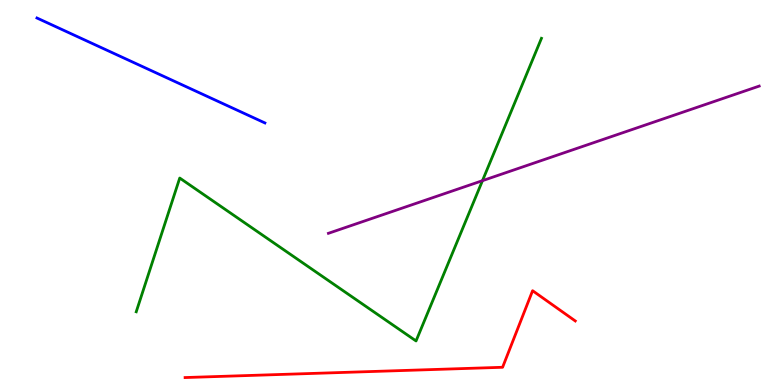[{'lines': ['blue', 'red'], 'intersections': []}, {'lines': ['green', 'red'], 'intersections': []}, {'lines': ['purple', 'red'], 'intersections': []}, {'lines': ['blue', 'green'], 'intersections': []}, {'lines': ['blue', 'purple'], 'intersections': []}, {'lines': ['green', 'purple'], 'intersections': [{'x': 6.23, 'y': 5.31}]}]